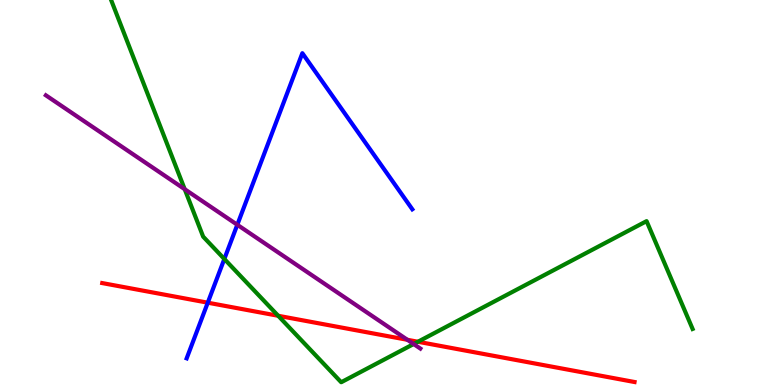[{'lines': ['blue', 'red'], 'intersections': [{'x': 2.68, 'y': 2.14}]}, {'lines': ['green', 'red'], 'intersections': [{'x': 3.59, 'y': 1.8}, {'x': 5.39, 'y': 1.12}]}, {'lines': ['purple', 'red'], 'intersections': [{'x': 5.26, 'y': 1.17}]}, {'lines': ['blue', 'green'], 'intersections': [{'x': 2.89, 'y': 3.27}]}, {'lines': ['blue', 'purple'], 'intersections': [{'x': 3.06, 'y': 4.16}]}, {'lines': ['green', 'purple'], 'intersections': [{'x': 2.38, 'y': 5.09}, {'x': 5.34, 'y': 1.06}]}]